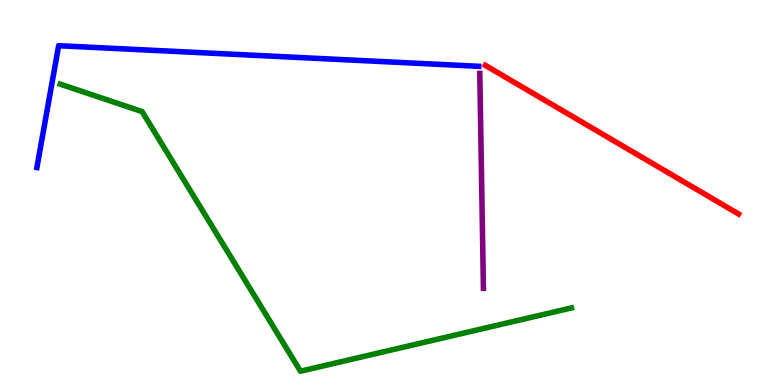[{'lines': ['blue', 'red'], 'intersections': []}, {'lines': ['green', 'red'], 'intersections': []}, {'lines': ['purple', 'red'], 'intersections': []}, {'lines': ['blue', 'green'], 'intersections': []}, {'lines': ['blue', 'purple'], 'intersections': []}, {'lines': ['green', 'purple'], 'intersections': []}]